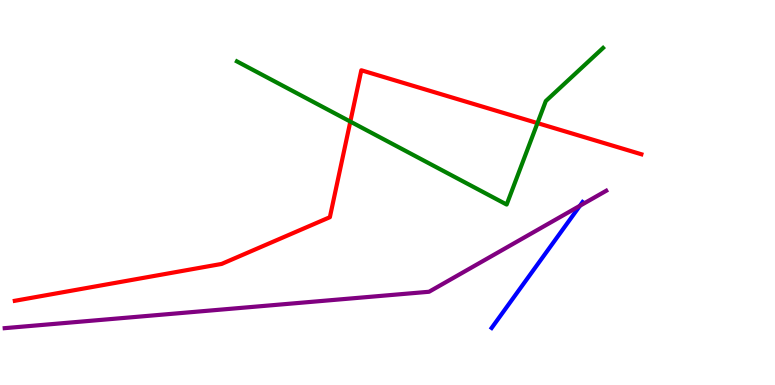[{'lines': ['blue', 'red'], 'intersections': []}, {'lines': ['green', 'red'], 'intersections': [{'x': 4.52, 'y': 6.84}, {'x': 6.94, 'y': 6.8}]}, {'lines': ['purple', 'red'], 'intersections': []}, {'lines': ['blue', 'green'], 'intersections': []}, {'lines': ['blue', 'purple'], 'intersections': [{'x': 7.48, 'y': 4.66}]}, {'lines': ['green', 'purple'], 'intersections': []}]